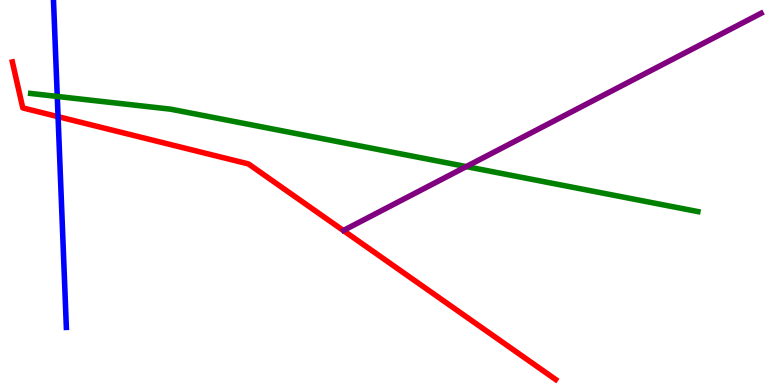[{'lines': ['blue', 'red'], 'intersections': [{'x': 0.749, 'y': 6.97}]}, {'lines': ['green', 'red'], 'intersections': []}, {'lines': ['purple', 'red'], 'intersections': []}, {'lines': ['blue', 'green'], 'intersections': [{'x': 0.739, 'y': 7.49}]}, {'lines': ['blue', 'purple'], 'intersections': []}, {'lines': ['green', 'purple'], 'intersections': [{'x': 6.02, 'y': 5.67}]}]